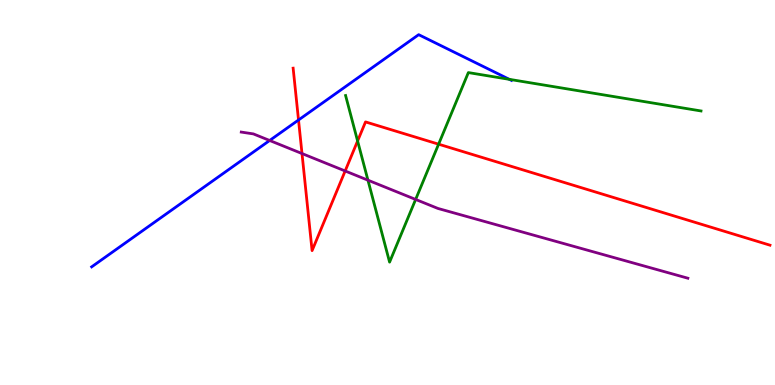[{'lines': ['blue', 'red'], 'intersections': [{'x': 3.85, 'y': 6.88}]}, {'lines': ['green', 'red'], 'intersections': [{'x': 4.61, 'y': 6.34}, {'x': 5.66, 'y': 6.25}]}, {'lines': ['purple', 'red'], 'intersections': [{'x': 3.9, 'y': 6.01}, {'x': 4.45, 'y': 5.56}]}, {'lines': ['blue', 'green'], 'intersections': [{'x': 6.57, 'y': 7.94}]}, {'lines': ['blue', 'purple'], 'intersections': [{'x': 3.48, 'y': 6.35}]}, {'lines': ['green', 'purple'], 'intersections': [{'x': 4.75, 'y': 5.32}, {'x': 5.36, 'y': 4.82}]}]